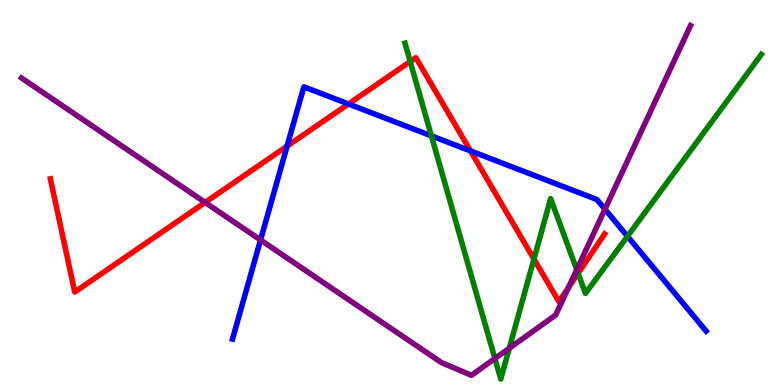[{'lines': ['blue', 'red'], 'intersections': [{'x': 3.7, 'y': 6.2}, {'x': 4.5, 'y': 7.3}, {'x': 6.07, 'y': 6.08}]}, {'lines': ['green', 'red'], 'intersections': [{'x': 5.29, 'y': 8.4}, {'x': 6.89, 'y': 3.27}, {'x': 7.46, 'y': 2.9}]}, {'lines': ['purple', 'red'], 'intersections': [{'x': 2.65, 'y': 4.74}, {'x': 7.34, 'y': 2.53}]}, {'lines': ['blue', 'green'], 'intersections': [{'x': 5.57, 'y': 6.47}, {'x': 8.1, 'y': 3.86}]}, {'lines': ['blue', 'purple'], 'intersections': [{'x': 3.36, 'y': 3.77}, {'x': 7.81, 'y': 4.57}]}, {'lines': ['green', 'purple'], 'intersections': [{'x': 6.39, 'y': 0.687}, {'x': 6.57, 'y': 0.955}, {'x': 7.44, 'y': 2.99}]}]